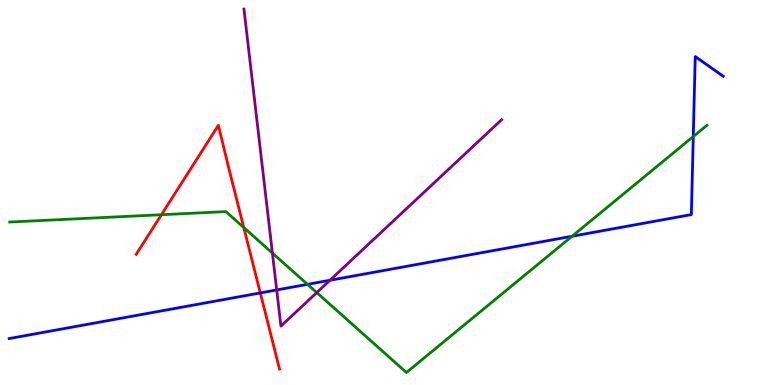[{'lines': ['blue', 'red'], 'intersections': [{'x': 3.36, 'y': 2.39}]}, {'lines': ['green', 'red'], 'intersections': [{'x': 2.08, 'y': 4.42}, {'x': 3.15, 'y': 4.09}]}, {'lines': ['purple', 'red'], 'intersections': []}, {'lines': ['blue', 'green'], 'intersections': [{'x': 3.97, 'y': 2.61}, {'x': 7.38, 'y': 3.86}, {'x': 8.95, 'y': 6.45}]}, {'lines': ['blue', 'purple'], 'intersections': [{'x': 3.57, 'y': 2.47}, {'x': 4.26, 'y': 2.72}]}, {'lines': ['green', 'purple'], 'intersections': [{'x': 3.51, 'y': 3.43}, {'x': 4.09, 'y': 2.4}]}]